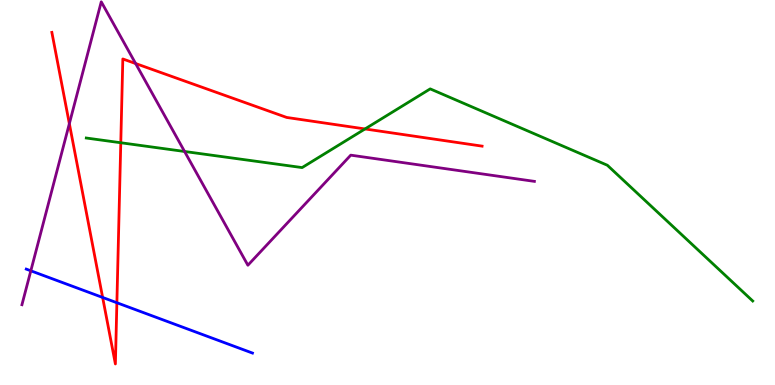[{'lines': ['blue', 'red'], 'intersections': [{'x': 1.32, 'y': 2.27}, {'x': 1.51, 'y': 2.14}]}, {'lines': ['green', 'red'], 'intersections': [{'x': 1.56, 'y': 6.29}, {'x': 4.71, 'y': 6.65}]}, {'lines': ['purple', 'red'], 'intersections': [{'x': 0.895, 'y': 6.79}, {'x': 1.75, 'y': 8.35}]}, {'lines': ['blue', 'green'], 'intersections': []}, {'lines': ['blue', 'purple'], 'intersections': [{'x': 0.398, 'y': 2.97}]}, {'lines': ['green', 'purple'], 'intersections': [{'x': 2.38, 'y': 6.07}]}]